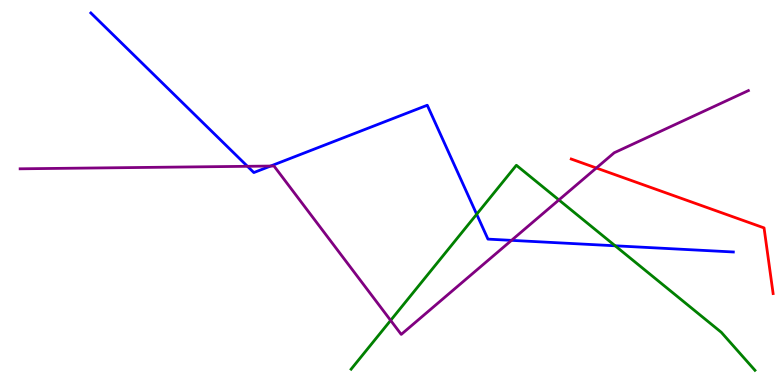[{'lines': ['blue', 'red'], 'intersections': []}, {'lines': ['green', 'red'], 'intersections': []}, {'lines': ['purple', 'red'], 'intersections': [{'x': 7.69, 'y': 5.64}]}, {'lines': ['blue', 'green'], 'intersections': [{'x': 6.15, 'y': 4.44}, {'x': 7.94, 'y': 3.62}]}, {'lines': ['blue', 'purple'], 'intersections': [{'x': 3.19, 'y': 5.68}, {'x': 3.49, 'y': 5.69}, {'x': 6.6, 'y': 3.76}]}, {'lines': ['green', 'purple'], 'intersections': [{'x': 5.04, 'y': 1.68}, {'x': 7.21, 'y': 4.81}]}]